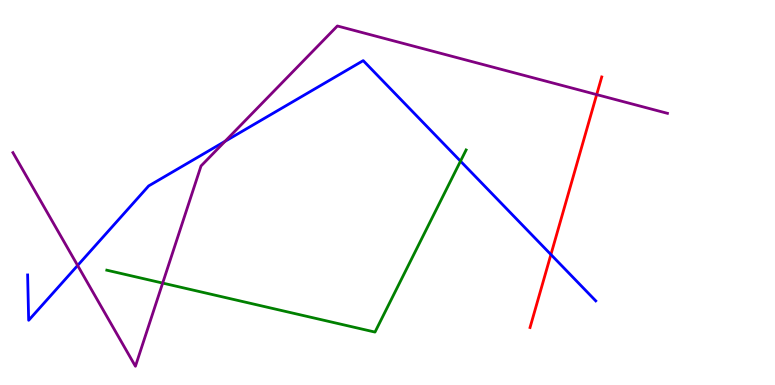[{'lines': ['blue', 'red'], 'intersections': [{'x': 7.11, 'y': 3.39}]}, {'lines': ['green', 'red'], 'intersections': []}, {'lines': ['purple', 'red'], 'intersections': [{'x': 7.7, 'y': 7.54}]}, {'lines': ['blue', 'green'], 'intersections': [{'x': 5.94, 'y': 5.81}]}, {'lines': ['blue', 'purple'], 'intersections': [{'x': 1.0, 'y': 3.1}, {'x': 2.9, 'y': 6.33}]}, {'lines': ['green', 'purple'], 'intersections': [{'x': 2.1, 'y': 2.65}]}]